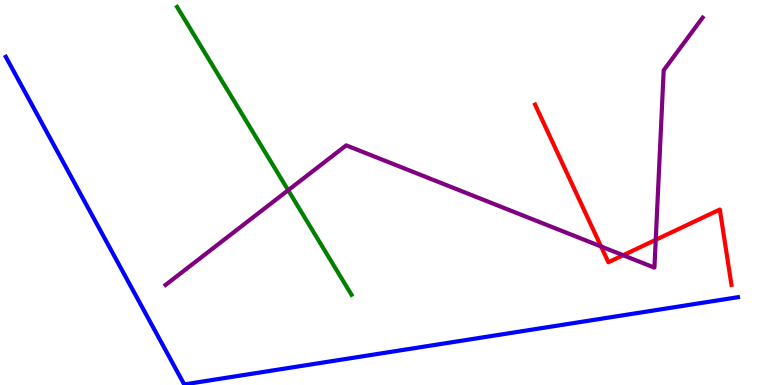[{'lines': ['blue', 'red'], 'intersections': []}, {'lines': ['green', 'red'], 'intersections': []}, {'lines': ['purple', 'red'], 'intersections': [{'x': 7.76, 'y': 3.6}, {'x': 8.04, 'y': 3.37}, {'x': 8.46, 'y': 3.77}]}, {'lines': ['blue', 'green'], 'intersections': []}, {'lines': ['blue', 'purple'], 'intersections': []}, {'lines': ['green', 'purple'], 'intersections': [{'x': 3.72, 'y': 5.06}]}]